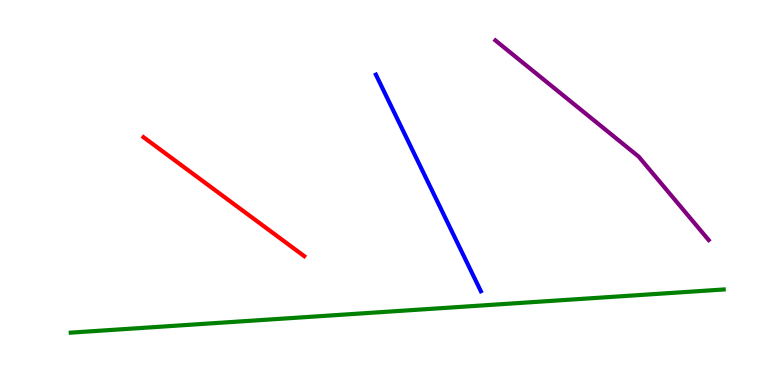[{'lines': ['blue', 'red'], 'intersections': []}, {'lines': ['green', 'red'], 'intersections': []}, {'lines': ['purple', 'red'], 'intersections': []}, {'lines': ['blue', 'green'], 'intersections': []}, {'lines': ['blue', 'purple'], 'intersections': []}, {'lines': ['green', 'purple'], 'intersections': []}]